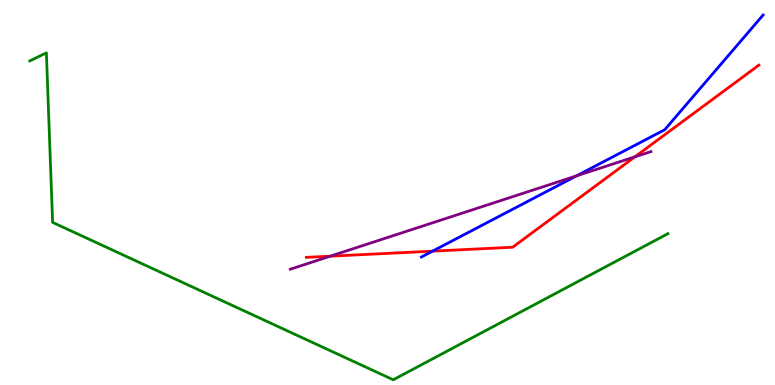[{'lines': ['blue', 'red'], 'intersections': [{'x': 5.58, 'y': 3.48}]}, {'lines': ['green', 'red'], 'intersections': []}, {'lines': ['purple', 'red'], 'intersections': [{'x': 4.26, 'y': 3.35}, {'x': 8.19, 'y': 5.93}]}, {'lines': ['blue', 'green'], 'intersections': []}, {'lines': ['blue', 'purple'], 'intersections': [{'x': 7.44, 'y': 5.43}]}, {'lines': ['green', 'purple'], 'intersections': []}]